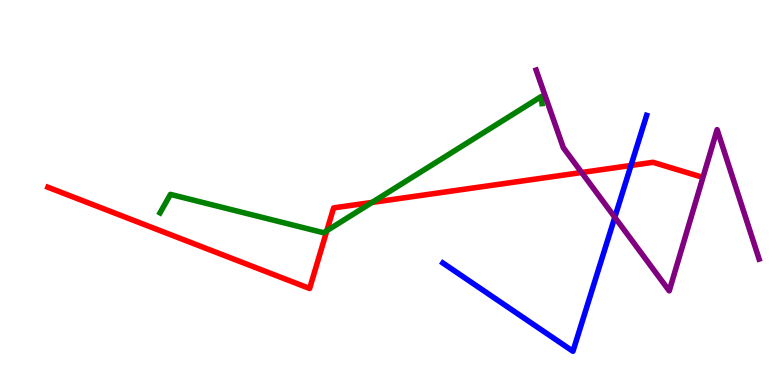[{'lines': ['blue', 'red'], 'intersections': [{'x': 8.14, 'y': 5.7}]}, {'lines': ['green', 'red'], 'intersections': [{'x': 4.22, 'y': 4.01}, {'x': 4.8, 'y': 4.74}]}, {'lines': ['purple', 'red'], 'intersections': [{'x': 7.51, 'y': 5.52}]}, {'lines': ['blue', 'green'], 'intersections': []}, {'lines': ['blue', 'purple'], 'intersections': [{'x': 7.93, 'y': 4.36}]}, {'lines': ['green', 'purple'], 'intersections': []}]